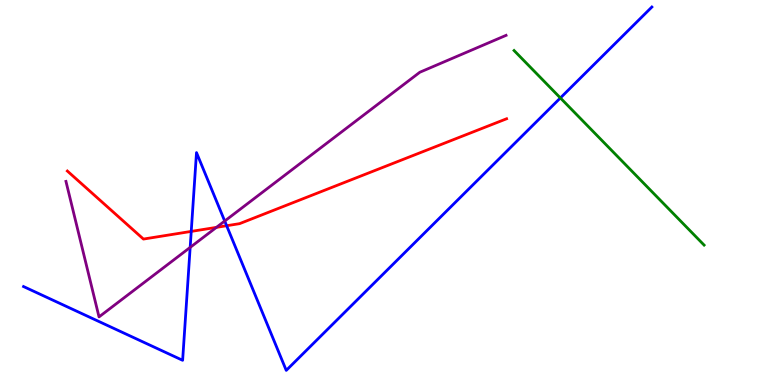[{'lines': ['blue', 'red'], 'intersections': [{'x': 2.47, 'y': 3.99}, {'x': 2.92, 'y': 4.14}]}, {'lines': ['green', 'red'], 'intersections': []}, {'lines': ['purple', 'red'], 'intersections': [{'x': 2.79, 'y': 4.09}]}, {'lines': ['blue', 'green'], 'intersections': [{'x': 7.23, 'y': 7.46}]}, {'lines': ['blue', 'purple'], 'intersections': [{'x': 2.45, 'y': 3.57}, {'x': 2.9, 'y': 4.26}]}, {'lines': ['green', 'purple'], 'intersections': []}]